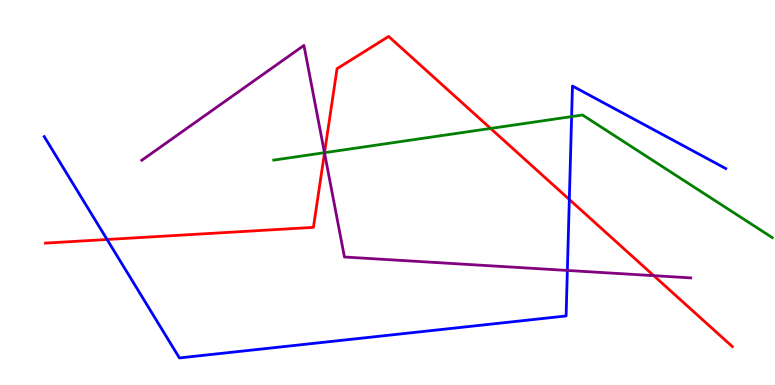[{'lines': ['blue', 'red'], 'intersections': [{'x': 1.38, 'y': 3.78}, {'x': 7.35, 'y': 4.82}]}, {'lines': ['green', 'red'], 'intersections': [{'x': 4.19, 'y': 6.03}, {'x': 6.33, 'y': 6.66}]}, {'lines': ['purple', 'red'], 'intersections': [{'x': 4.19, 'y': 6.03}, {'x': 8.44, 'y': 2.84}]}, {'lines': ['blue', 'green'], 'intersections': [{'x': 7.38, 'y': 6.97}]}, {'lines': ['blue', 'purple'], 'intersections': [{'x': 7.32, 'y': 2.98}]}, {'lines': ['green', 'purple'], 'intersections': [{'x': 4.19, 'y': 6.03}]}]